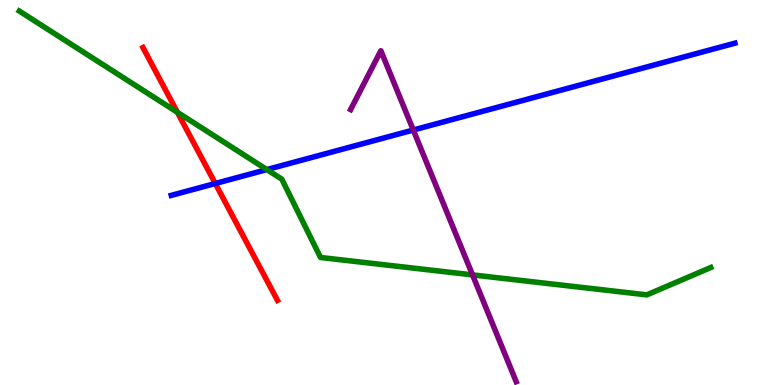[{'lines': ['blue', 'red'], 'intersections': [{'x': 2.78, 'y': 5.23}]}, {'lines': ['green', 'red'], 'intersections': [{'x': 2.29, 'y': 7.08}]}, {'lines': ['purple', 'red'], 'intersections': []}, {'lines': ['blue', 'green'], 'intersections': [{'x': 3.44, 'y': 5.6}]}, {'lines': ['blue', 'purple'], 'intersections': [{'x': 5.33, 'y': 6.62}]}, {'lines': ['green', 'purple'], 'intersections': [{'x': 6.1, 'y': 2.86}]}]